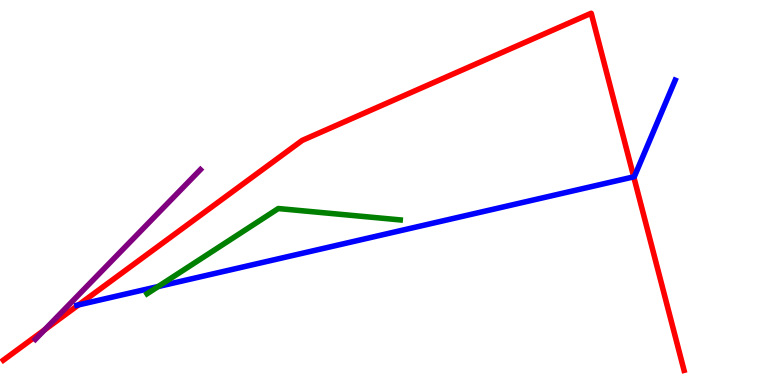[{'lines': ['blue', 'red'], 'intersections': [{'x': 1.01, 'y': 2.08}, {'x': 8.18, 'y': 5.41}]}, {'lines': ['green', 'red'], 'intersections': []}, {'lines': ['purple', 'red'], 'intersections': [{'x': 0.575, 'y': 1.43}]}, {'lines': ['blue', 'green'], 'intersections': [{'x': 2.04, 'y': 2.56}]}, {'lines': ['blue', 'purple'], 'intersections': []}, {'lines': ['green', 'purple'], 'intersections': []}]